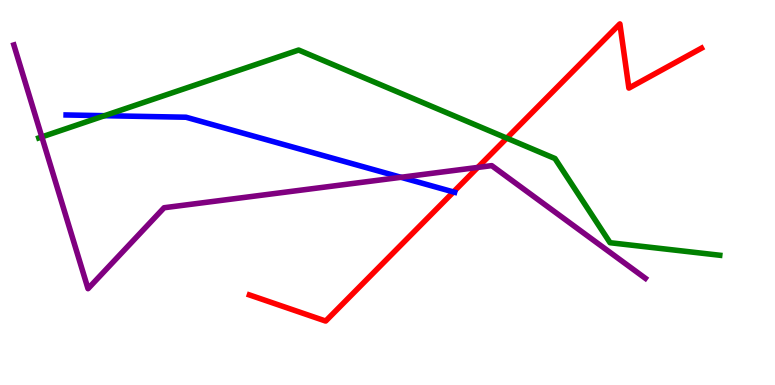[{'lines': ['blue', 'red'], 'intersections': [{'x': 5.85, 'y': 5.01}]}, {'lines': ['green', 'red'], 'intersections': [{'x': 6.54, 'y': 6.41}]}, {'lines': ['purple', 'red'], 'intersections': [{'x': 6.16, 'y': 5.65}]}, {'lines': ['blue', 'green'], 'intersections': [{'x': 1.35, 'y': 7.0}]}, {'lines': ['blue', 'purple'], 'intersections': [{'x': 5.17, 'y': 5.39}]}, {'lines': ['green', 'purple'], 'intersections': [{'x': 0.54, 'y': 6.44}]}]